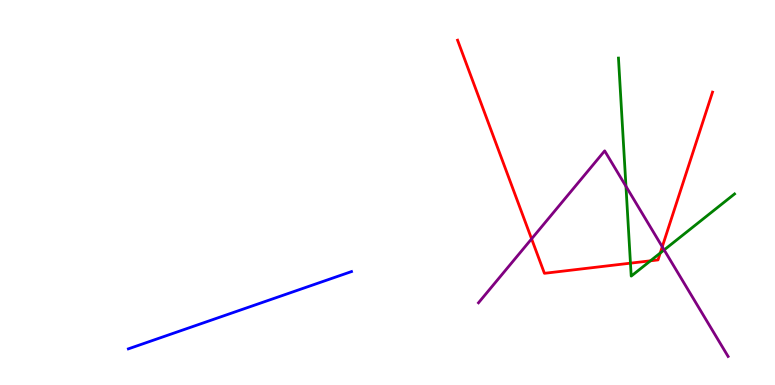[{'lines': ['blue', 'red'], 'intersections': []}, {'lines': ['green', 'red'], 'intersections': [{'x': 8.13, 'y': 3.16}, {'x': 8.39, 'y': 3.23}, {'x': 8.52, 'y': 3.43}]}, {'lines': ['purple', 'red'], 'intersections': [{'x': 6.86, 'y': 3.8}, {'x': 8.55, 'y': 3.59}]}, {'lines': ['blue', 'green'], 'intersections': []}, {'lines': ['blue', 'purple'], 'intersections': []}, {'lines': ['green', 'purple'], 'intersections': [{'x': 8.08, 'y': 5.16}, {'x': 8.57, 'y': 3.51}]}]